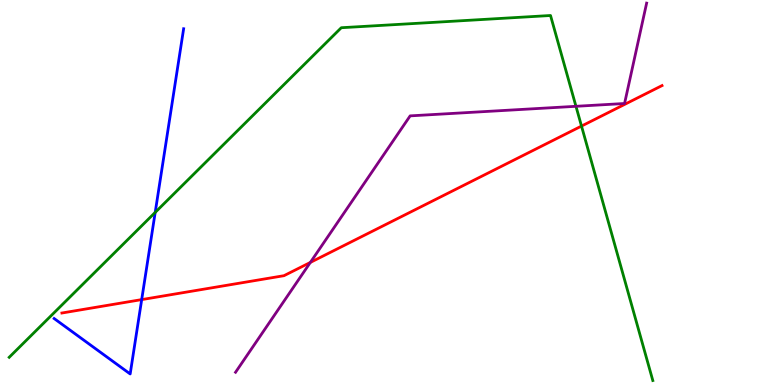[{'lines': ['blue', 'red'], 'intersections': [{'x': 1.83, 'y': 2.22}]}, {'lines': ['green', 'red'], 'intersections': [{'x': 7.5, 'y': 6.73}]}, {'lines': ['purple', 'red'], 'intersections': [{'x': 4.0, 'y': 3.18}]}, {'lines': ['blue', 'green'], 'intersections': [{'x': 2.0, 'y': 4.48}]}, {'lines': ['blue', 'purple'], 'intersections': []}, {'lines': ['green', 'purple'], 'intersections': [{'x': 7.43, 'y': 7.24}]}]